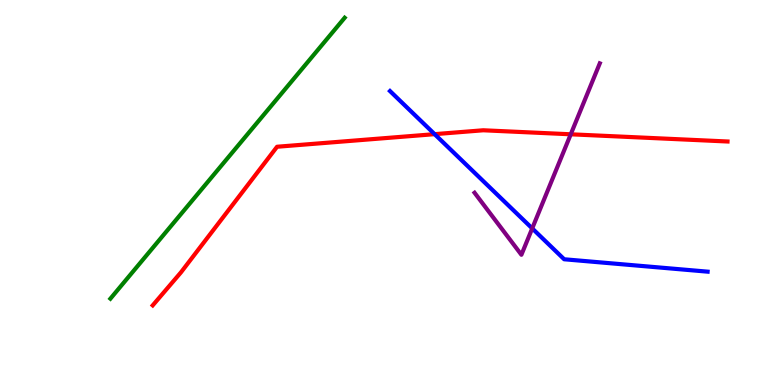[{'lines': ['blue', 'red'], 'intersections': [{'x': 5.61, 'y': 6.52}]}, {'lines': ['green', 'red'], 'intersections': []}, {'lines': ['purple', 'red'], 'intersections': [{'x': 7.36, 'y': 6.51}]}, {'lines': ['blue', 'green'], 'intersections': []}, {'lines': ['blue', 'purple'], 'intersections': [{'x': 6.87, 'y': 4.07}]}, {'lines': ['green', 'purple'], 'intersections': []}]